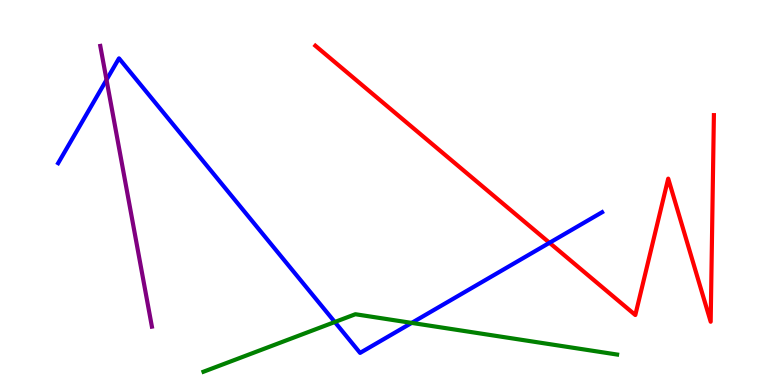[{'lines': ['blue', 'red'], 'intersections': [{'x': 7.09, 'y': 3.69}]}, {'lines': ['green', 'red'], 'intersections': []}, {'lines': ['purple', 'red'], 'intersections': []}, {'lines': ['blue', 'green'], 'intersections': [{'x': 4.32, 'y': 1.64}, {'x': 5.31, 'y': 1.61}]}, {'lines': ['blue', 'purple'], 'intersections': [{'x': 1.37, 'y': 7.93}]}, {'lines': ['green', 'purple'], 'intersections': []}]